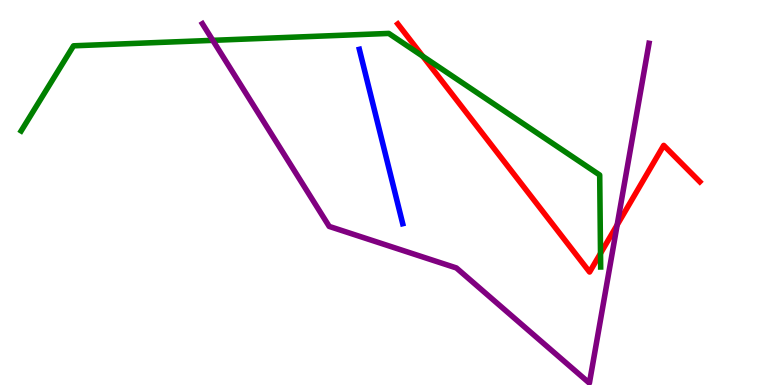[{'lines': ['blue', 'red'], 'intersections': []}, {'lines': ['green', 'red'], 'intersections': [{'x': 5.46, 'y': 8.54}, {'x': 7.75, 'y': 3.42}]}, {'lines': ['purple', 'red'], 'intersections': [{'x': 7.96, 'y': 4.16}]}, {'lines': ['blue', 'green'], 'intersections': []}, {'lines': ['blue', 'purple'], 'intersections': []}, {'lines': ['green', 'purple'], 'intersections': [{'x': 2.75, 'y': 8.95}]}]